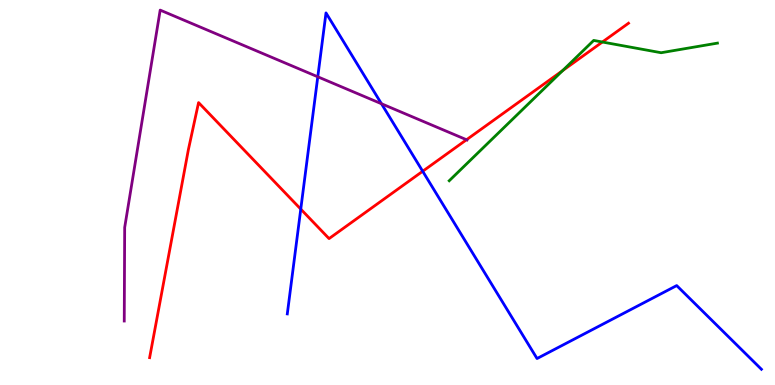[{'lines': ['blue', 'red'], 'intersections': [{'x': 3.88, 'y': 4.57}, {'x': 5.45, 'y': 5.55}]}, {'lines': ['green', 'red'], 'intersections': [{'x': 7.26, 'y': 8.17}, {'x': 7.77, 'y': 8.91}]}, {'lines': ['purple', 'red'], 'intersections': [{'x': 6.02, 'y': 6.37}]}, {'lines': ['blue', 'green'], 'intersections': []}, {'lines': ['blue', 'purple'], 'intersections': [{'x': 4.1, 'y': 8.01}, {'x': 4.92, 'y': 7.31}]}, {'lines': ['green', 'purple'], 'intersections': []}]